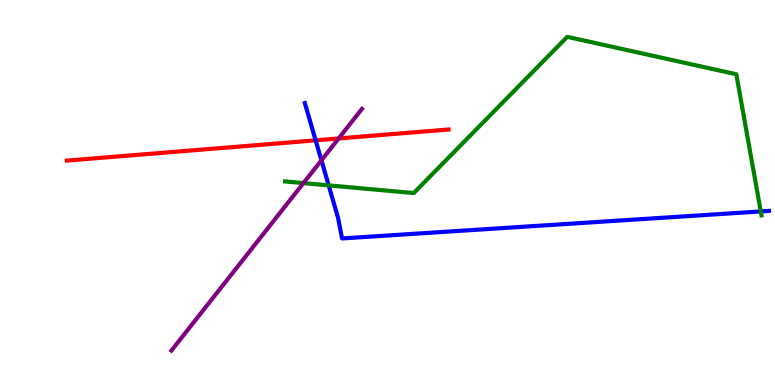[{'lines': ['blue', 'red'], 'intersections': [{'x': 4.07, 'y': 6.36}]}, {'lines': ['green', 'red'], 'intersections': []}, {'lines': ['purple', 'red'], 'intersections': [{'x': 4.37, 'y': 6.4}]}, {'lines': ['blue', 'green'], 'intersections': [{'x': 4.24, 'y': 5.19}, {'x': 9.82, 'y': 4.51}]}, {'lines': ['blue', 'purple'], 'intersections': [{'x': 4.15, 'y': 5.84}]}, {'lines': ['green', 'purple'], 'intersections': [{'x': 3.92, 'y': 5.24}]}]